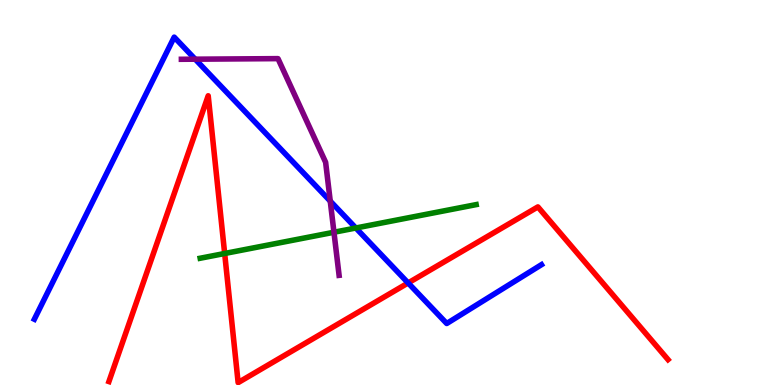[{'lines': ['blue', 'red'], 'intersections': [{'x': 5.27, 'y': 2.65}]}, {'lines': ['green', 'red'], 'intersections': [{'x': 2.9, 'y': 3.42}]}, {'lines': ['purple', 'red'], 'intersections': []}, {'lines': ['blue', 'green'], 'intersections': [{'x': 4.59, 'y': 4.08}]}, {'lines': ['blue', 'purple'], 'intersections': [{'x': 2.52, 'y': 8.46}, {'x': 4.26, 'y': 4.78}]}, {'lines': ['green', 'purple'], 'intersections': [{'x': 4.31, 'y': 3.97}]}]